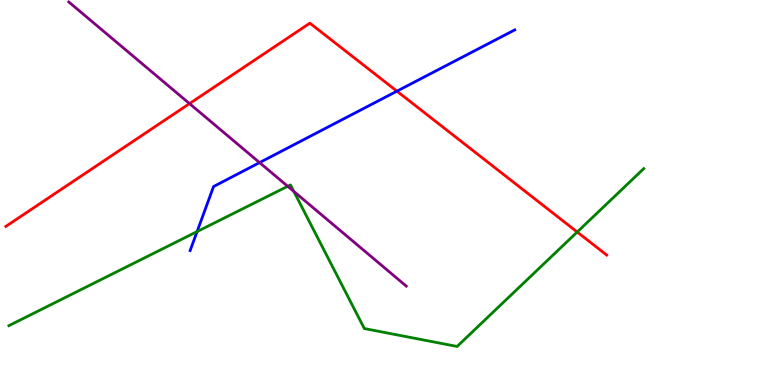[{'lines': ['blue', 'red'], 'intersections': [{'x': 5.12, 'y': 7.63}]}, {'lines': ['green', 'red'], 'intersections': [{'x': 7.45, 'y': 3.97}]}, {'lines': ['purple', 'red'], 'intersections': [{'x': 2.45, 'y': 7.31}]}, {'lines': ['blue', 'green'], 'intersections': [{'x': 2.54, 'y': 3.98}]}, {'lines': ['blue', 'purple'], 'intersections': [{'x': 3.35, 'y': 5.78}]}, {'lines': ['green', 'purple'], 'intersections': [{'x': 3.71, 'y': 5.16}, {'x': 3.79, 'y': 5.03}]}]